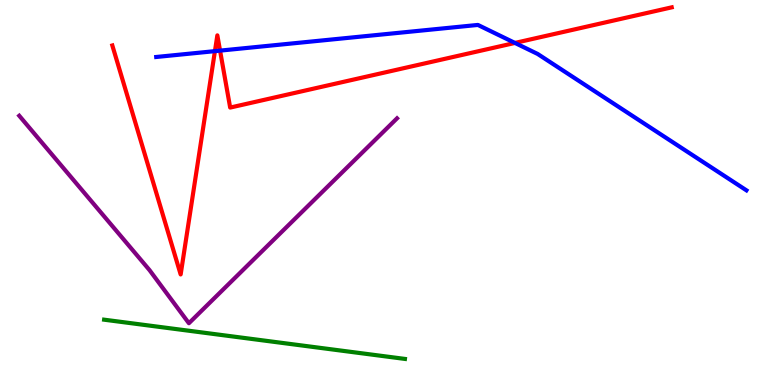[{'lines': ['blue', 'red'], 'intersections': [{'x': 2.77, 'y': 8.67}, {'x': 2.84, 'y': 8.69}, {'x': 6.64, 'y': 8.88}]}, {'lines': ['green', 'red'], 'intersections': []}, {'lines': ['purple', 'red'], 'intersections': []}, {'lines': ['blue', 'green'], 'intersections': []}, {'lines': ['blue', 'purple'], 'intersections': []}, {'lines': ['green', 'purple'], 'intersections': []}]